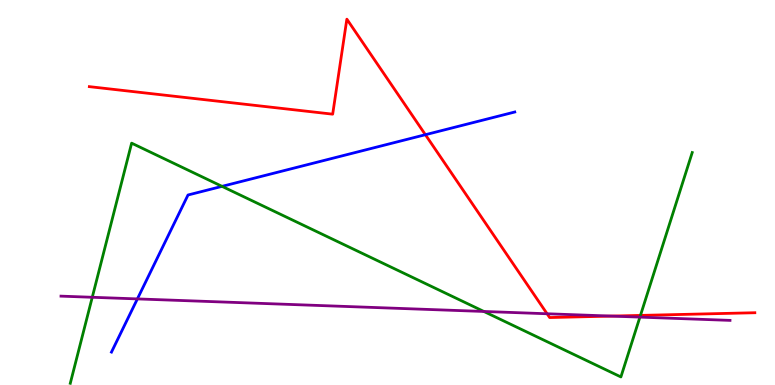[{'lines': ['blue', 'red'], 'intersections': [{'x': 5.49, 'y': 6.5}]}, {'lines': ['green', 'red'], 'intersections': [{'x': 8.26, 'y': 1.81}]}, {'lines': ['purple', 'red'], 'intersections': [{'x': 7.06, 'y': 1.85}, {'x': 7.89, 'y': 1.79}]}, {'lines': ['blue', 'green'], 'intersections': [{'x': 2.87, 'y': 5.16}]}, {'lines': ['blue', 'purple'], 'intersections': [{'x': 1.77, 'y': 2.24}]}, {'lines': ['green', 'purple'], 'intersections': [{'x': 1.19, 'y': 2.28}, {'x': 6.24, 'y': 1.91}, {'x': 8.26, 'y': 1.76}]}]